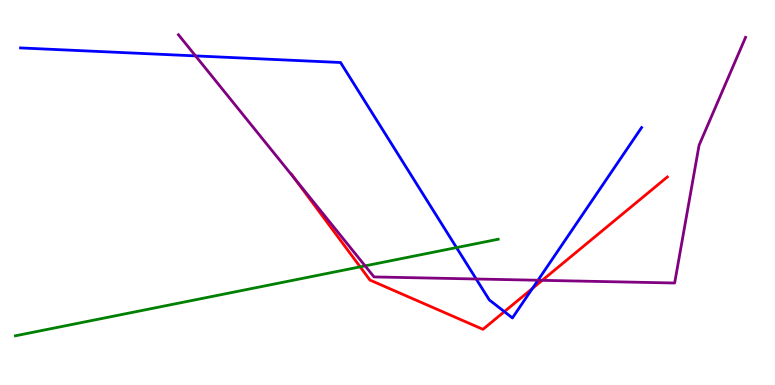[{'lines': ['blue', 'red'], 'intersections': [{'x': 6.51, 'y': 1.91}, {'x': 6.87, 'y': 2.51}]}, {'lines': ['green', 'red'], 'intersections': [{'x': 4.65, 'y': 3.07}]}, {'lines': ['purple', 'red'], 'intersections': [{'x': 3.81, 'y': 5.35}, {'x': 7.0, 'y': 2.72}]}, {'lines': ['blue', 'green'], 'intersections': [{'x': 5.89, 'y': 3.57}]}, {'lines': ['blue', 'purple'], 'intersections': [{'x': 2.52, 'y': 8.55}, {'x': 6.14, 'y': 2.75}, {'x': 6.94, 'y': 2.72}]}, {'lines': ['green', 'purple'], 'intersections': [{'x': 4.71, 'y': 3.09}]}]